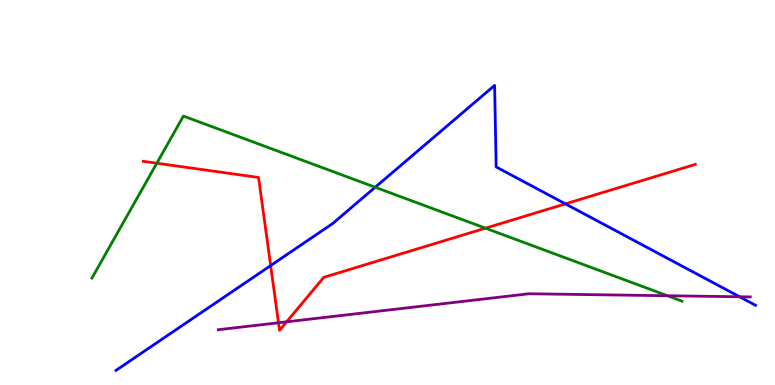[{'lines': ['blue', 'red'], 'intersections': [{'x': 3.49, 'y': 3.1}, {'x': 7.3, 'y': 4.7}]}, {'lines': ['green', 'red'], 'intersections': [{'x': 2.02, 'y': 5.76}, {'x': 6.26, 'y': 4.07}]}, {'lines': ['purple', 'red'], 'intersections': [{'x': 3.59, 'y': 1.62}, {'x': 3.7, 'y': 1.64}]}, {'lines': ['blue', 'green'], 'intersections': [{'x': 4.84, 'y': 5.14}]}, {'lines': ['blue', 'purple'], 'intersections': [{'x': 9.54, 'y': 2.29}]}, {'lines': ['green', 'purple'], 'intersections': [{'x': 8.61, 'y': 2.32}]}]